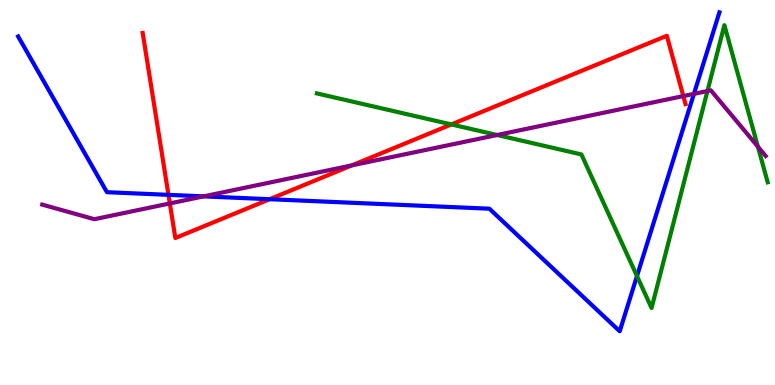[{'lines': ['blue', 'red'], 'intersections': [{'x': 2.17, 'y': 4.94}, {'x': 3.48, 'y': 4.83}]}, {'lines': ['green', 'red'], 'intersections': [{'x': 5.82, 'y': 6.77}]}, {'lines': ['purple', 'red'], 'intersections': [{'x': 2.19, 'y': 4.72}, {'x': 4.54, 'y': 5.7}, {'x': 8.82, 'y': 7.5}]}, {'lines': ['blue', 'green'], 'intersections': [{'x': 8.22, 'y': 2.83}]}, {'lines': ['blue', 'purple'], 'intersections': [{'x': 2.63, 'y': 4.9}, {'x': 8.95, 'y': 7.56}]}, {'lines': ['green', 'purple'], 'intersections': [{'x': 6.41, 'y': 6.49}, {'x': 9.13, 'y': 7.64}, {'x': 9.78, 'y': 6.19}]}]